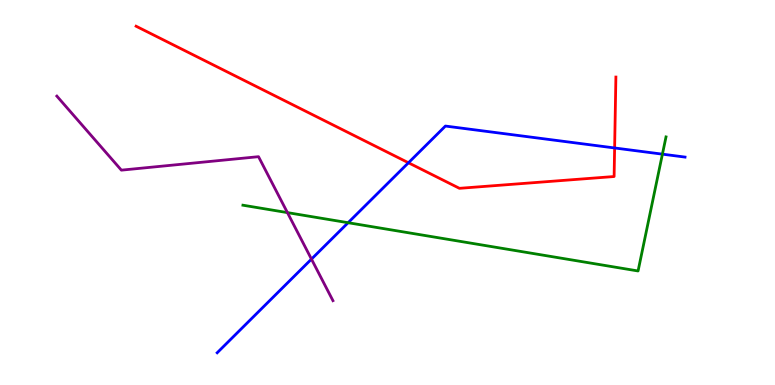[{'lines': ['blue', 'red'], 'intersections': [{'x': 5.27, 'y': 5.77}, {'x': 7.93, 'y': 6.16}]}, {'lines': ['green', 'red'], 'intersections': []}, {'lines': ['purple', 'red'], 'intersections': []}, {'lines': ['blue', 'green'], 'intersections': [{'x': 4.49, 'y': 4.22}, {'x': 8.55, 'y': 6.0}]}, {'lines': ['blue', 'purple'], 'intersections': [{'x': 4.02, 'y': 3.27}]}, {'lines': ['green', 'purple'], 'intersections': [{'x': 3.71, 'y': 4.48}]}]